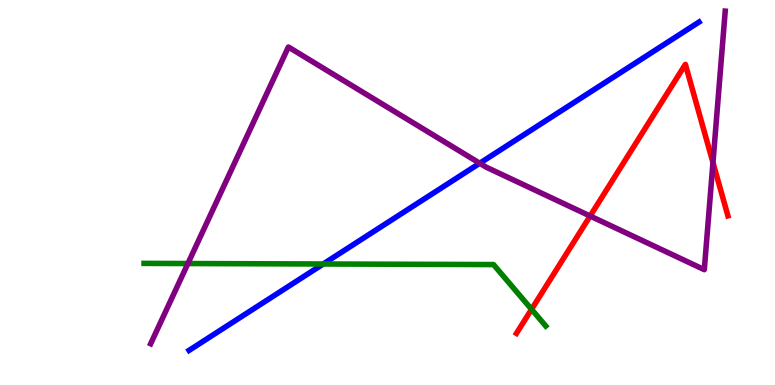[{'lines': ['blue', 'red'], 'intersections': []}, {'lines': ['green', 'red'], 'intersections': [{'x': 6.86, 'y': 1.97}]}, {'lines': ['purple', 'red'], 'intersections': [{'x': 7.61, 'y': 4.39}, {'x': 9.2, 'y': 5.78}]}, {'lines': ['blue', 'green'], 'intersections': [{'x': 4.17, 'y': 3.14}]}, {'lines': ['blue', 'purple'], 'intersections': [{'x': 6.19, 'y': 5.76}]}, {'lines': ['green', 'purple'], 'intersections': [{'x': 2.42, 'y': 3.15}]}]